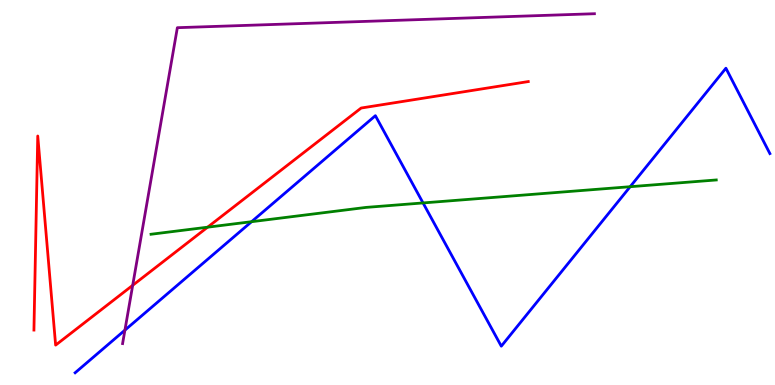[{'lines': ['blue', 'red'], 'intersections': []}, {'lines': ['green', 'red'], 'intersections': [{'x': 2.68, 'y': 4.1}]}, {'lines': ['purple', 'red'], 'intersections': [{'x': 1.71, 'y': 2.59}]}, {'lines': ['blue', 'green'], 'intersections': [{'x': 3.25, 'y': 4.24}, {'x': 5.46, 'y': 4.73}, {'x': 8.13, 'y': 5.15}]}, {'lines': ['blue', 'purple'], 'intersections': [{'x': 1.61, 'y': 1.42}]}, {'lines': ['green', 'purple'], 'intersections': []}]